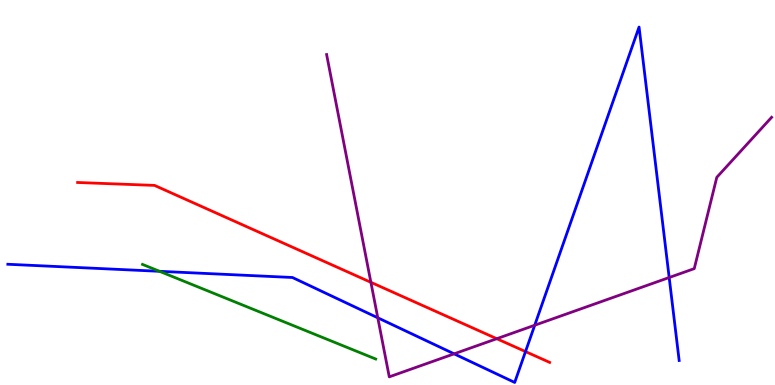[{'lines': ['blue', 'red'], 'intersections': [{'x': 6.78, 'y': 0.868}]}, {'lines': ['green', 'red'], 'intersections': []}, {'lines': ['purple', 'red'], 'intersections': [{'x': 4.79, 'y': 2.67}, {'x': 6.41, 'y': 1.2}]}, {'lines': ['blue', 'green'], 'intersections': [{'x': 2.06, 'y': 2.95}]}, {'lines': ['blue', 'purple'], 'intersections': [{'x': 4.87, 'y': 1.75}, {'x': 5.86, 'y': 0.809}, {'x': 6.9, 'y': 1.55}, {'x': 8.63, 'y': 2.79}]}, {'lines': ['green', 'purple'], 'intersections': []}]